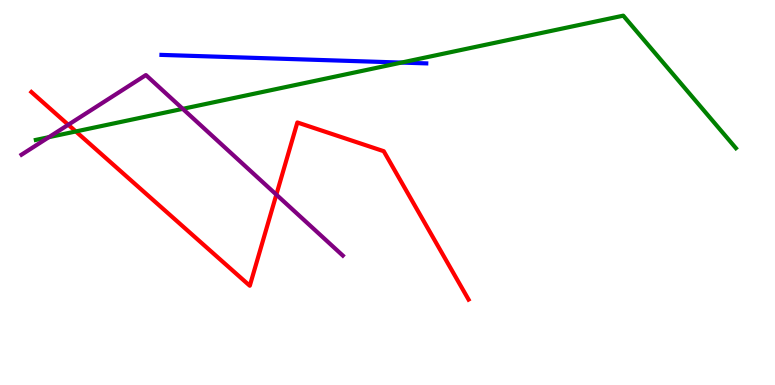[{'lines': ['blue', 'red'], 'intersections': []}, {'lines': ['green', 'red'], 'intersections': [{'x': 0.978, 'y': 6.59}]}, {'lines': ['purple', 'red'], 'intersections': [{'x': 0.881, 'y': 6.76}, {'x': 3.57, 'y': 4.94}]}, {'lines': ['blue', 'green'], 'intersections': [{'x': 5.18, 'y': 8.37}]}, {'lines': ['blue', 'purple'], 'intersections': []}, {'lines': ['green', 'purple'], 'intersections': [{'x': 0.631, 'y': 6.44}, {'x': 2.36, 'y': 7.17}]}]